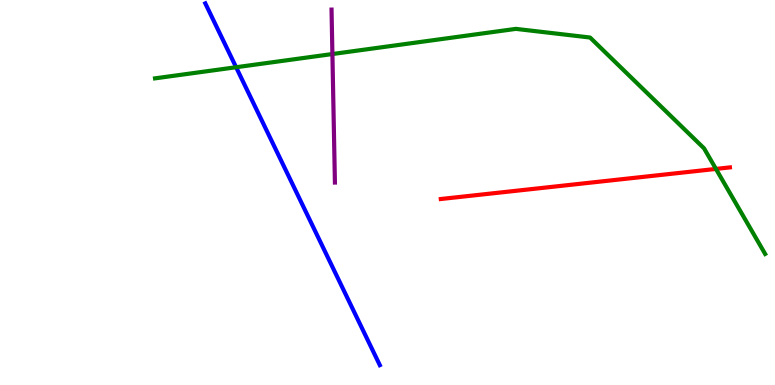[{'lines': ['blue', 'red'], 'intersections': []}, {'lines': ['green', 'red'], 'intersections': [{'x': 9.24, 'y': 5.61}]}, {'lines': ['purple', 'red'], 'intersections': []}, {'lines': ['blue', 'green'], 'intersections': [{'x': 3.05, 'y': 8.25}]}, {'lines': ['blue', 'purple'], 'intersections': []}, {'lines': ['green', 'purple'], 'intersections': [{'x': 4.29, 'y': 8.6}]}]